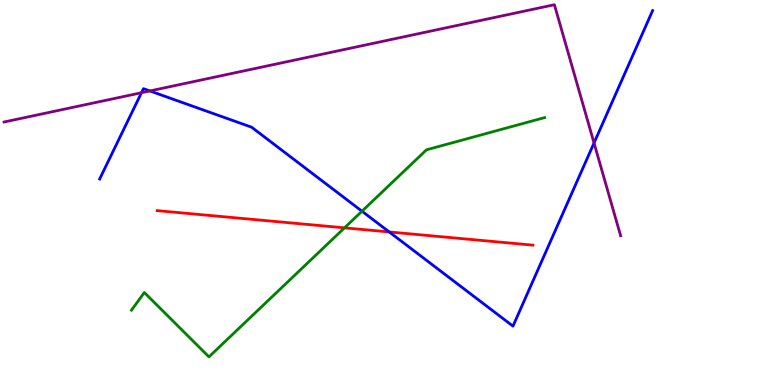[{'lines': ['blue', 'red'], 'intersections': [{'x': 5.02, 'y': 3.98}]}, {'lines': ['green', 'red'], 'intersections': [{'x': 4.45, 'y': 4.08}]}, {'lines': ['purple', 'red'], 'intersections': []}, {'lines': ['blue', 'green'], 'intersections': [{'x': 4.67, 'y': 4.51}]}, {'lines': ['blue', 'purple'], 'intersections': [{'x': 1.83, 'y': 7.59}, {'x': 1.93, 'y': 7.64}, {'x': 7.66, 'y': 6.29}]}, {'lines': ['green', 'purple'], 'intersections': []}]